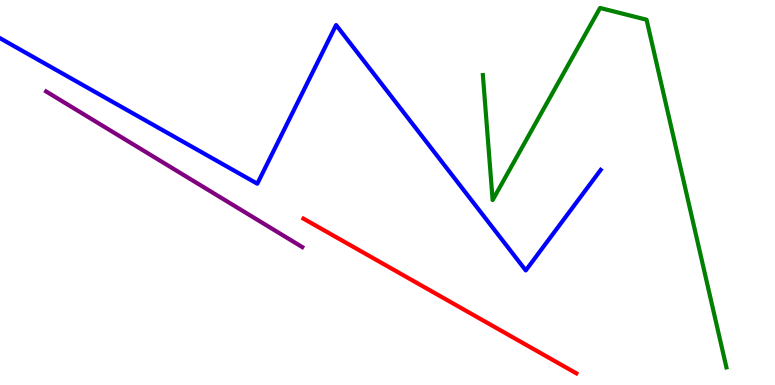[{'lines': ['blue', 'red'], 'intersections': []}, {'lines': ['green', 'red'], 'intersections': []}, {'lines': ['purple', 'red'], 'intersections': []}, {'lines': ['blue', 'green'], 'intersections': []}, {'lines': ['blue', 'purple'], 'intersections': []}, {'lines': ['green', 'purple'], 'intersections': []}]